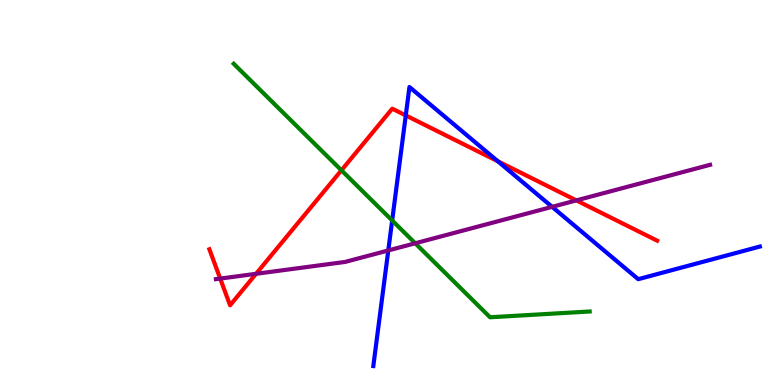[{'lines': ['blue', 'red'], 'intersections': [{'x': 5.24, 'y': 7.0}, {'x': 6.42, 'y': 5.81}]}, {'lines': ['green', 'red'], 'intersections': [{'x': 4.41, 'y': 5.58}]}, {'lines': ['purple', 'red'], 'intersections': [{'x': 2.84, 'y': 2.76}, {'x': 3.3, 'y': 2.89}, {'x': 7.44, 'y': 4.79}]}, {'lines': ['blue', 'green'], 'intersections': [{'x': 5.06, 'y': 4.27}]}, {'lines': ['blue', 'purple'], 'intersections': [{'x': 5.01, 'y': 3.49}, {'x': 7.12, 'y': 4.63}]}, {'lines': ['green', 'purple'], 'intersections': [{'x': 5.36, 'y': 3.68}]}]